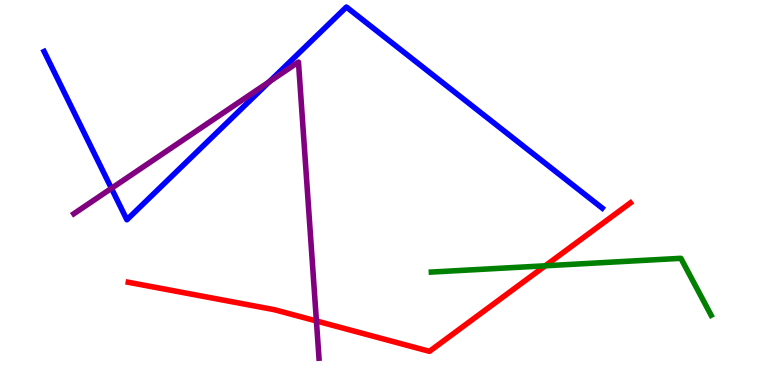[{'lines': ['blue', 'red'], 'intersections': []}, {'lines': ['green', 'red'], 'intersections': [{'x': 7.04, 'y': 3.1}]}, {'lines': ['purple', 'red'], 'intersections': [{'x': 4.08, 'y': 1.66}]}, {'lines': ['blue', 'green'], 'intersections': []}, {'lines': ['blue', 'purple'], 'intersections': [{'x': 1.44, 'y': 5.11}, {'x': 3.48, 'y': 7.88}]}, {'lines': ['green', 'purple'], 'intersections': []}]